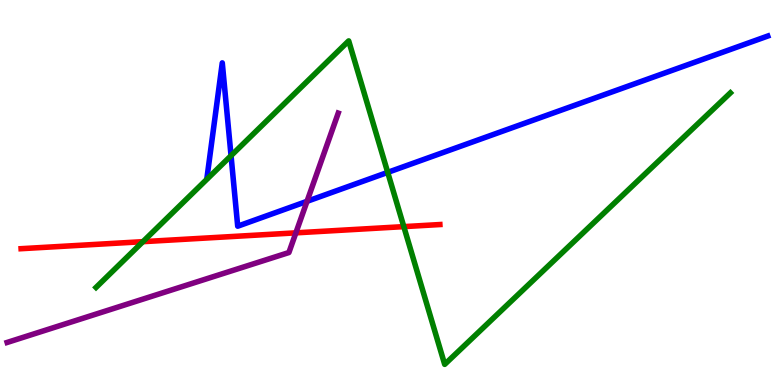[{'lines': ['blue', 'red'], 'intersections': []}, {'lines': ['green', 'red'], 'intersections': [{'x': 1.84, 'y': 3.72}, {'x': 5.21, 'y': 4.11}]}, {'lines': ['purple', 'red'], 'intersections': [{'x': 3.82, 'y': 3.95}]}, {'lines': ['blue', 'green'], 'intersections': [{'x': 2.98, 'y': 5.96}, {'x': 5.0, 'y': 5.52}]}, {'lines': ['blue', 'purple'], 'intersections': [{'x': 3.96, 'y': 4.77}]}, {'lines': ['green', 'purple'], 'intersections': []}]